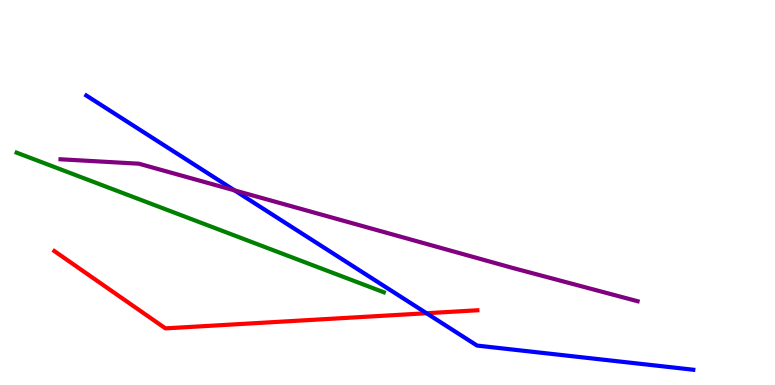[{'lines': ['blue', 'red'], 'intersections': [{'x': 5.5, 'y': 1.86}]}, {'lines': ['green', 'red'], 'intersections': []}, {'lines': ['purple', 'red'], 'intersections': []}, {'lines': ['blue', 'green'], 'intersections': []}, {'lines': ['blue', 'purple'], 'intersections': [{'x': 3.03, 'y': 5.05}]}, {'lines': ['green', 'purple'], 'intersections': []}]